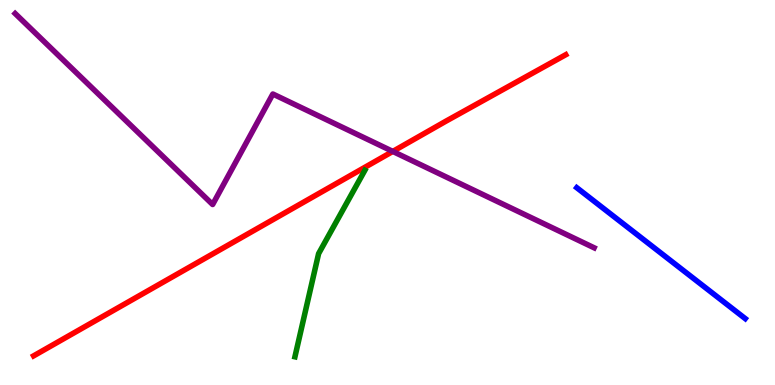[{'lines': ['blue', 'red'], 'intersections': []}, {'lines': ['green', 'red'], 'intersections': []}, {'lines': ['purple', 'red'], 'intersections': [{'x': 5.07, 'y': 6.07}]}, {'lines': ['blue', 'green'], 'intersections': []}, {'lines': ['blue', 'purple'], 'intersections': []}, {'lines': ['green', 'purple'], 'intersections': []}]